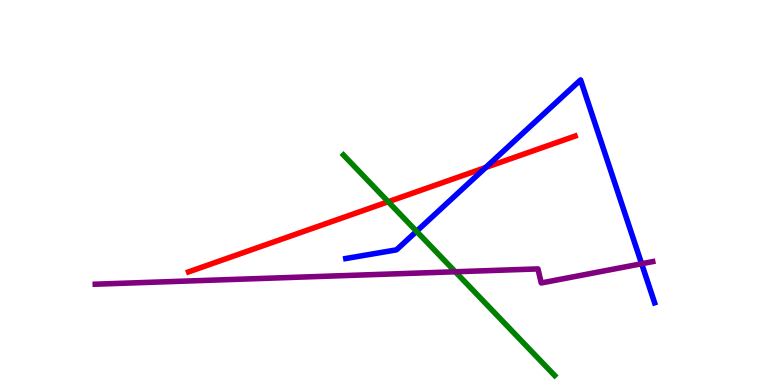[{'lines': ['blue', 'red'], 'intersections': [{'x': 6.27, 'y': 5.65}]}, {'lines': ['green', 'red'], 'intersections': [{'x': 5.01, 'y': 4.76}]}, {'lines': ['purple', 'red'], 'intersections': []}, {'lines': ['blue', 'green'], 'intersections': [{'x': 5.37, 'y': 3.99}]}, {'lines': ['blue', 'purple'], 'intersections': [{'x': 8.28, 'y': 3.15}]}, {'lines': ['green', 'purple'], 'intersections': [{'x': 5.87, 'y': 2.94}]}]